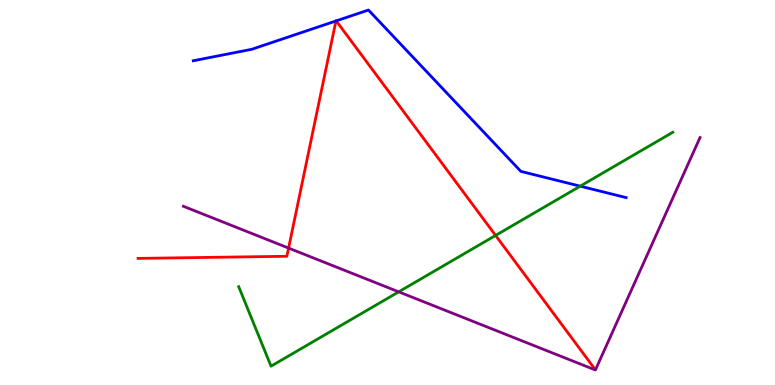[{'lines': ['blue', 'red'], 'intersections': [{'x': 4.33, 'y': 9.46}, {'x': 4.34, 'y': 9.46}]}, {'lines': ['green', 'red'], 'intersections': [{'x': 6.39, 'y': 3.88}]}, {'lines': ['purple', 'red'], 'intersections': [{'x': 3.72, 'y': 3.56}]}, {'lines': ['blue', 'green'], 'intersections': [{'x': 7.49, 'y': 5.16}]}, {'lines': ['blue', 'purple'], 'intersections': []}, {'lines': ['green', 'purple'], 'intersections': [{'x': 5.14, 'y': 2.42}]}]